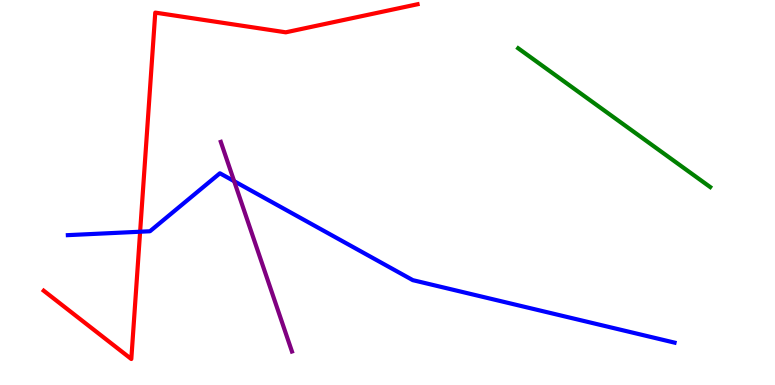[{'lines': ['blue', 'red'], 'intersections': [{'x': 1.81, 'y': 3.98}]}, {'lines': ['green', 'red'], 'intersections': []}, {'lines': ['purple', 'red'], 'intersections': []}, {'lines': ['blue', 'green'], 'intersections': []}, {'lines': ['blue', 'purple'], 'intersections': [{'x': 3.02, 'y': 5.29}]}, {'lines': ['green', 'purple'], 'intersections': []}]